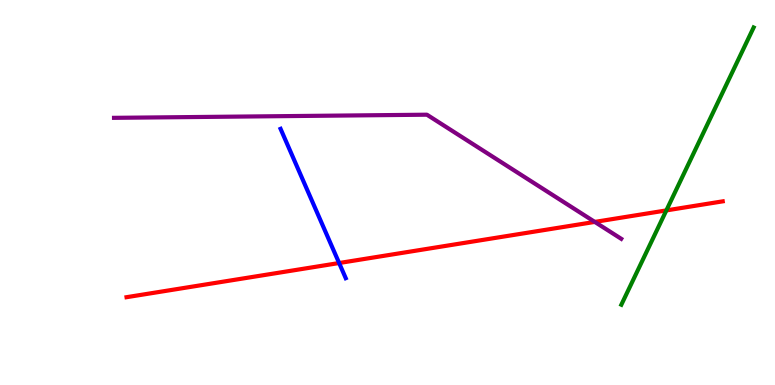[{'lines': ['blue', 'red'], 'intersections': [{'x': 4.38, 'y': 3.17}]}, {'lines': ['green', 'red'], 'intersections': [{'x': 8.6, 'y': 4.53}]}, {'lines': ['purple', 'red'], 'intersections': [{'x': 7.67, 'y': 4.24}]}, {'lines': ['blue', 'green'], 'intersections': []}, {'lines': ['blue', 'purple'], 'intersections': []}, {'lines': ['green', 'purple'], 'intersections': []}]